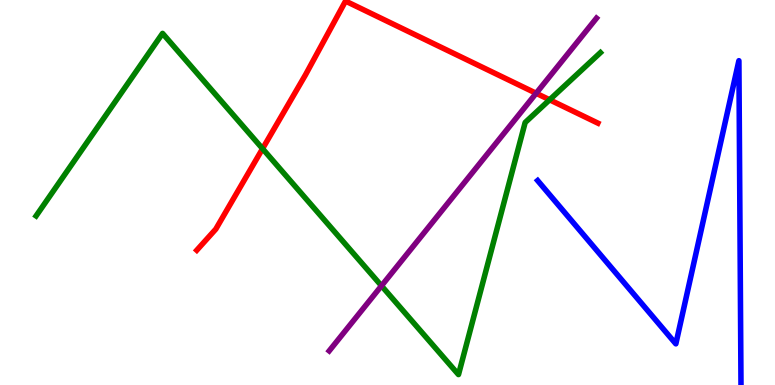[{'lines': ['blue', 'red'], 'intersections': []}, {'lines': ['green', 'red'], 'intersections': [{'x': 3.39, 'y': 6.14}, {'x': 7.09, 'y': 7.41}]}, {'lines': ['purple', 'red'], 'intersections': [{'x': 6.92, 'y': 7.58}]}, {'lines': ['blue', 'green'], 'intersections': []}, {'lines': ['blue', 'purple'], 'intersections': []}, {'lines': ['green', 'purple'], 'intersections': [{'x': 4.92, 'y': 2.58}]}]